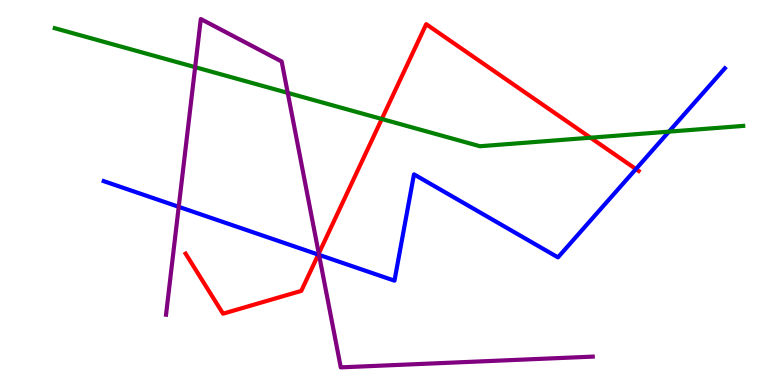[{'lines': ['blue', 'red'], 'intersections': [{'x': 4.11, 'y': 3.39}, {'x': 8.21, 'y': 5.61}]}, {'lines': ['green', 'red'], 'intersections': [{'x': 4.93, 'y': 6.91}, {'x': 7.62, 'y': 6.42}]}, {'lines': ['purple', 'red'], 'intersections': [{'x': 4.11, 'y': 3.41}]}, {'lines': ['blue', 'green'], 'intersections': [{'x': 8.63, 'y': 6.58}]}, {'lines': ['blue', 'purple'], 'intersections': [{'x': 2.31, 'y': 4.63}, {'x': 4.12, 'y': 3.38}]}, {'lines': ['green', 'purple'], 'intersections': [{'x': 2.52, 'y': 8.26}, {'x': 3.71, 'y': 7.59}]}]